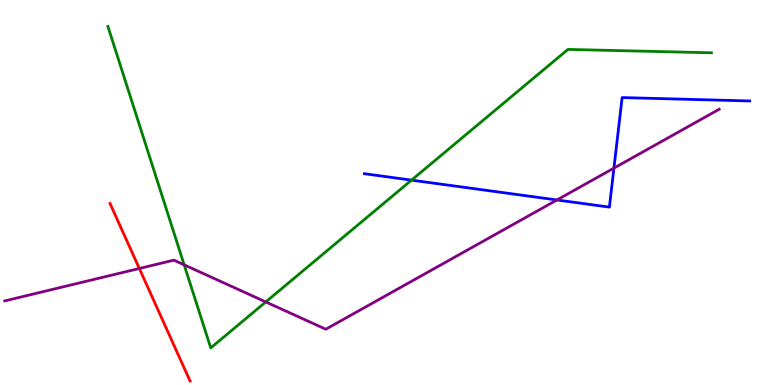[{'lines': ['blue', 'red'], 'intersections': []}, {'lines': ['green', 'red'], 'intersections': []}, {'lines': ['purple', 'red'], 'intersections': [{'x': 1.8, 'y': 3.03}]}, {'lines': ['blue', 'green'], 'intersections': [{'x': 5.31, 'y': 5.32}]}, {'lines': ['blue', 'purple'], 'intersections': [{'x': 7.19, 'y': 4.81}, {'x': 7.92, 'y': 5.63}]}, {'lines': ['green', 'purple'], 'intersections': [{'x': 2.38, 'y': 3.12}, {'x': 3.43, 'y': 2.16}]}]